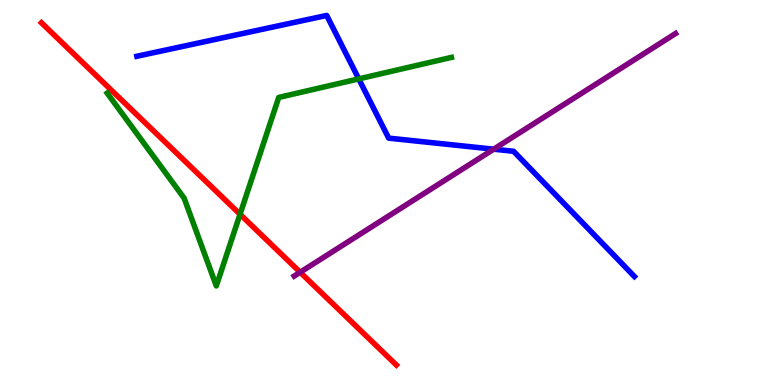[{'lines': ['blue', 'red'], 'intersections': []}, {'lines': ['green', 'red'], 'intersections': [{'x': 3.1, 'y': 4.43}]}, {'lines': ['purple', 'red'], 'intersections': [{'x': 3.87, 'y': 2.93}]}, {'lines': ['blue', 'green'], 'intersections': [{'x': 4.63, 'y': 7.95}]}, {'lines': ['blue', 'purple'], 'intersections': [{'x': 6.37, 'y': 6.12}]}, {'lines': ['green', 'purple'], 'intersections': []}]